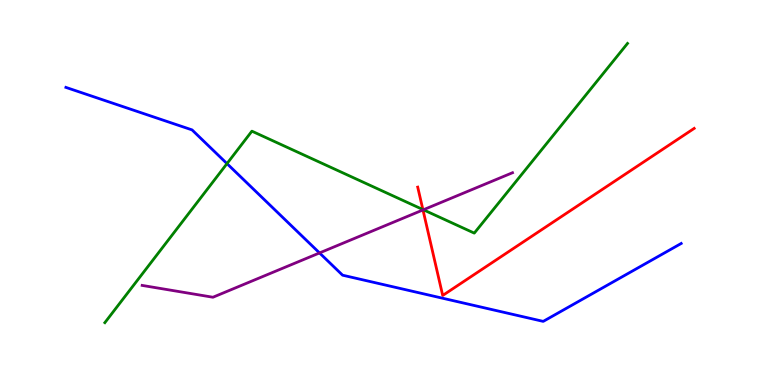[{'lines': ['blue', 'red'], 'intersections': []}, {'lines': ['green', 'red'], 'intersections': [{'x': 5.46, 'y': 4.56}]}, {'lines': ['purple', 'red'], 'intersections': [{'x': 5.46, 'y': 4.55}]}, {'lines': ['blue', 'green'], 'intersections': [{'x': 2.93, 'y': 5.75}]}, {'lines': ['blue', 'purple'], 'intersections': [{'x': 4.12, 'y': 3.43}]}, {'lines': ['green', 'purple'], 'intersections': [{'x': 5.46, 'y': 4.55}]}]